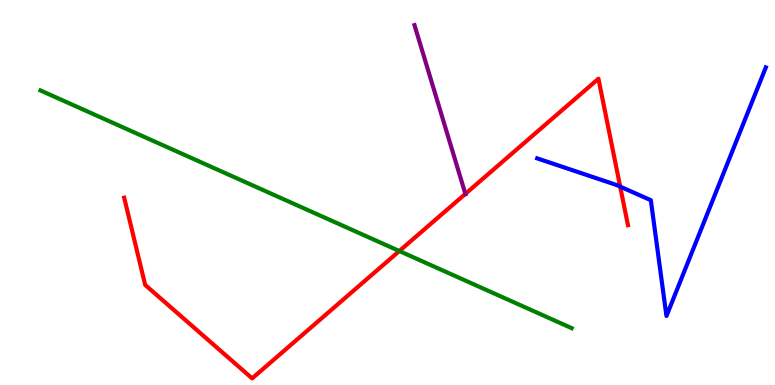[{'lines': ['blue', 'red'], 'intersections': [{'x': 8.0, 'y': 5.15}]}, {'lines': ['green', 'red'], 'intersections': [{'x': 5.15, 'y': 3.48}]}, {'lines': ['purple', 'red'], 'intersections': [{'x': 6.0, 'y': 4.96}]}, {'lines': ['blue', 'green'], 'intersections': []}, {'lines': ['blue', 'purple'], 'intersections': []}, {'lines': ['green', 'purple'], 'intersections': []}]